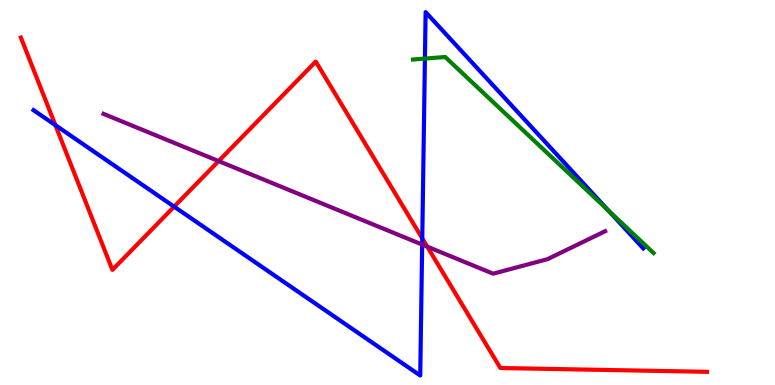[{'lines': ['blue', 'red'], 'intersections': [{'x': 0.715, 'y': 6.75}, {'x': 2.25, 'y': 4.63}, {'x': 5.45, 'y': 3.81}]}, {'lines': ['green', 'red'], 'intersections': []}, {'lines': ['purple', 'red'], 'intersections': [{'x': 2.82, 'y': 5.82}, {'x': 5.51, 'y': 3.59}]}, {'lines': ['blue', 'green'], 'intersections': [{'x': 5.48, 'y': 8.48}, {'x': 7.85, 'y': 4.53}]}, {'lines': ['blue', 'purple'], 'intersections': [{'x': 5.45, 'y': 3.65}]}, {'lines': ['green', 'purple'], 'intersections': []}]